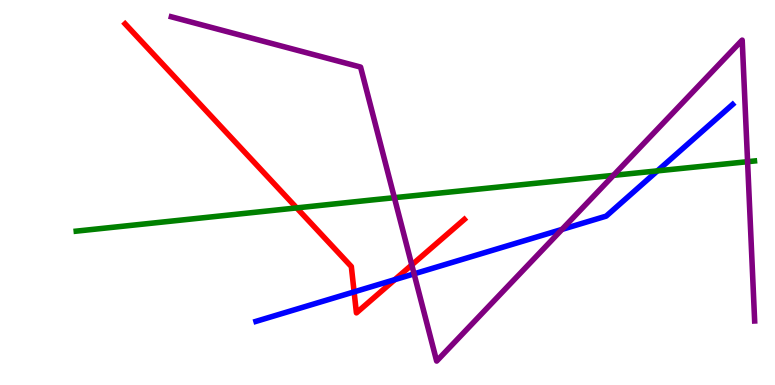[{'lines': ['blue', 'red'], 'intersections': [{'x': 4.57, 'y': 2.42}, {'x': 5.09, 'y': 2.74}]}, {'lines': ['green', 'red'], 'intersections': [{'x': 3.83, 'y': 4.6}]}, {'lines': ['purple', 'red'], 'intersections': [{'x': 5.31, 'y': 3.12}]}, {'lines': ['blue', 'green'], 'intersections': [{'x': 8.48, 'y': 5.56}]}, {'lines': ['blue', 'purple'], 'intersections': [{'x': 5.34, 'y': 2.89}, {'x': 7.25, 'y': 4.04}]}, {'lines': ['green', 'purple'], 'intersections': [{'x': 5.09, 'y': 4.87}, {'x': 7.92, 'y': 5.45}, {'x': 9.65, 'y': 5.8}]}]